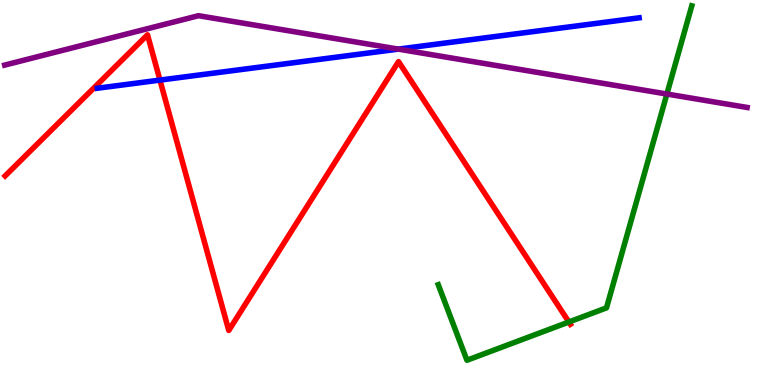[{'lines': ['blue', 'red'], 'intersections': [{'x': 2.06, 'y': 7.92}]}, {'lines': ['green', 'red'], 'intersections': [{'x': 7.34, 'y': 1.64}]}, {'lines': ['purple', 'red'], 'intersections': []}, {'lines': ['blue', 'green'], 'intersections': []}, {'lines': ['blue', 'purple'], 'intersections': [{'x': 5.14, 'y': 8.72}]}, {'lines': ['green', 'purple'], 'intersections': [{'x': 8.6, 'y': 7.56}]}]